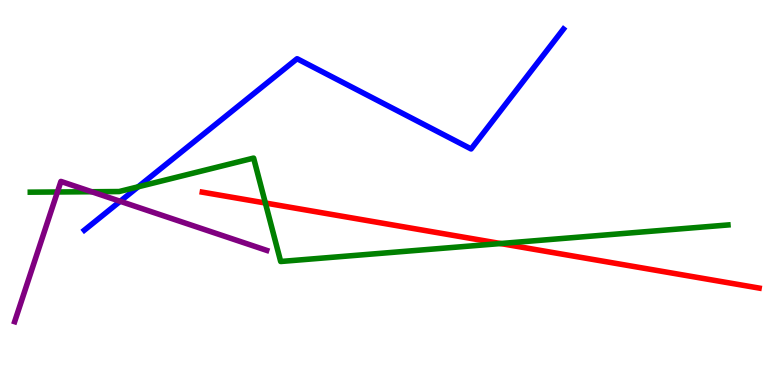[{'lines': ['blue', 'red'], 'intersections': []}, {'lines': ['green', 'red'], 'intersections': [{'x': 3.42, 'y': 4.73}, {'x': 6.46, 'y': 3.67}]}, {'lines': ['purple', 'red'], 'intersections': []}, {'lines': ['blue', 'green'], 'intersections': [{'x': 1.78, 'y': 5.15}]}, {'lines': ['blue', 'purple'], 'intersections': [{'x': 1.55, 'y': 4.77}]}, {'lines': ['green', 'purple'], 'intersections': [{'x': 0.741, 'y': 5.01}, {'x': 1.18, 'y': 5.02}]}]